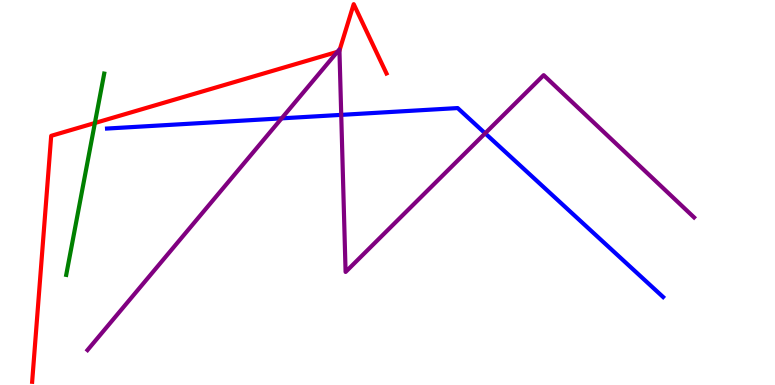[{'lines': ['blue', 'red'], 'intersections': []}, {'lines': ['green', 'red'], 'intersections': [{'x': 1.22, 'y': 6.8}]}, {'lines': ['purple', 'red'], 'intersections': [{'x': 4.35, 'y': 8.65}, {'x': 4.38, 'y': 8.69}]}, {'lines': ['blue', 'green'], 'intersections': []}, {'lines': ['blue', 'purple'], 'intersections': [{'x': 3.63, 'y': 6.93}, {'x': 4.4, 'y': 7.02}, {'x': 6.26, 'y': 6.54}]}, {'lines': ['green', 'purple'], 'intersections': []}]